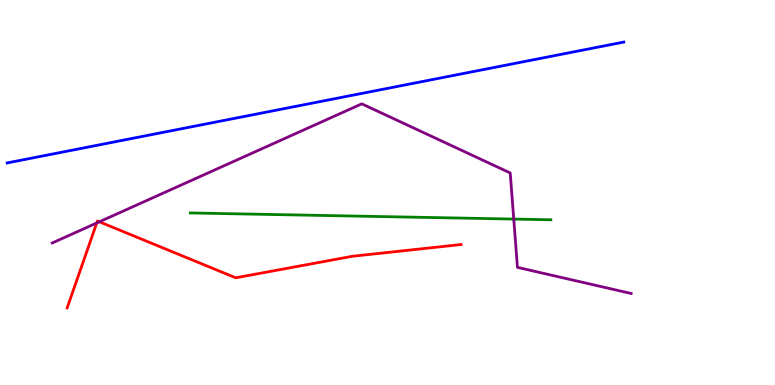[{'lines': ['blue', 'red'], 'intersections': []}, {'lines': ['green', 'red'], 'intersections': []}, {'lines': ['purple', 'red'], 'intersections': [{'x': 1.25, 'y': 4.21}, {'x': 1.28, 'y': 4.24}]}, {'lines': ['blue', 'green'], 'intersections': []}, {'lines': ['blue', 'purple'], 'intersections': []}, {'lines': ['green', 'purple'], 'intersections': [{'x': 6.63, 'y': 4.31}]}]